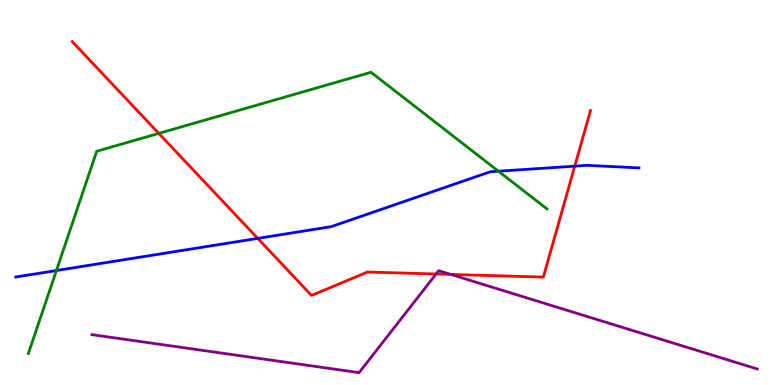[{'lines': ['blue', 'red'], 'intersections': [{'x': 3.33, 'y': 3.81}, {'x': 7.42, 'y': 5.68}]}, {'lines': ['green', 'red'], 'intersections': [{'x': 2.05, 'y': 6.54}]}, {'lines': ['purple', 'red'], 'intersections': [{'x': 5.63, 'y': 2.88}, {'x': 5.82, 'y': 2.87}]}, {'lines': ['blue', 'green'], 'intersections': [{'x': 0.728, 'y': 2.97}, {'x': 6.43, 'y': 5.55}]}, {'lines': ['blue', 'purple'], 'intersections': []}, {'lines': ['green', 'purple'], 'intersections': []}]